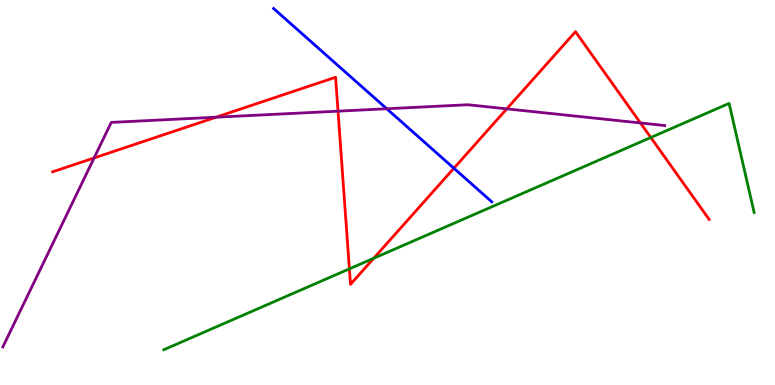[{'lines': ['blue', 'red'], 'intersections': [{'x': 5.86, 'y': 5.63}]}, {'lines': ['green', 'red'], 'intersections': [{'x': 4.51, 'y': 3.02}, {'x': 4.82, 'y': 3.29}, {'x': 8.4, 'y': 6.43}]}, {'lines': ['purple', 'red'], 'intersections': [{'x': 1.21, 'y': 5.9}, {'x': 2.79, 'y': 6.96}, {'x': 4.36, 'y': 7.11}, {'x': 6.54, 'y': 7.17}, {'x': 8.26, 'y': 6.81}]}, {'lines': ['blue', 'green'], 'intersections': []}, {'lines': ['blue', 'purple'], 'intersections': [{'x': 4.99, 'y': 7.18}]}, {'lines': ['green', 'purple'], 'intersections': []}]